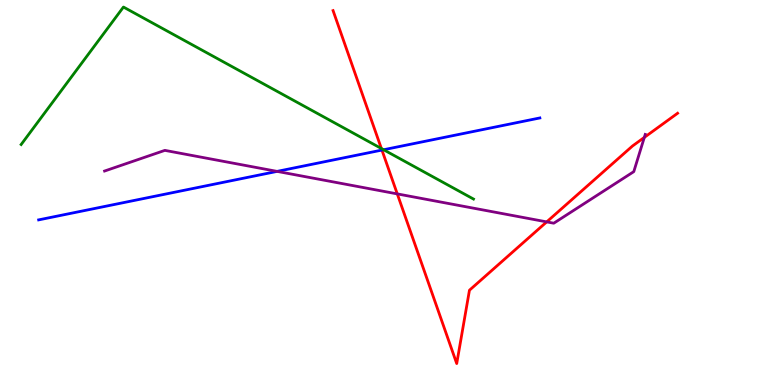[{'lines': ['blue', 'red'], 'intersections': [{'x': 4.93, 'y': 6.1}]}, {'lines': ['green', 'red'], 'intersections': [{'x': 4.92, 'y': 6.14}]}, {'lines': ['purple', 'red'], 'intersections': [{'x': 5.13, 'y': 4.96}, {'x': 7.05, 'y': 4.24}, {'x': 8.31, 'y': 6.43}]}, {'lines': ['blue', 'green'], 'intersections': [{'x': 4.95, 'y': 6.11}]}, {'lines': ['blue', 'purple'], 'intersections': [{'x': 3.58, 'y': 5.55}]}, {'lines': ['green', 'purple'], 'intersections': []}]